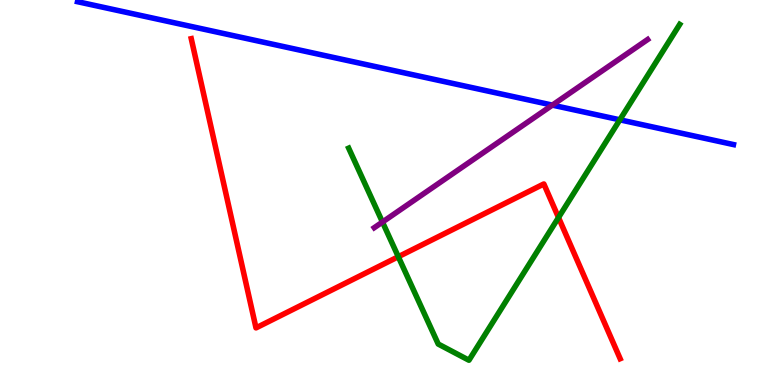[{'lines': ['blue', 'red'], 'intersections': []}, {'lines': ['green', 'red'], 'intersections': [{'x': 5.14, 'y': 3.33}, {'x': 7.21, 'y': 4.35}]}, {'lines': ['purple', 'red'], 'intersections': []}, {'lines': ['blue', 'green'], 'intersections': [{'x': 8.0, 'y': 6.89}]}, {'lines': ['blue', 'purple'], 'intersections': [{'x': 7.13, 'y': 7.27}]}, {'lines': ['green', 'purple'], 'intersections': [{'x': 4.93, 'y': 4.23}]}]